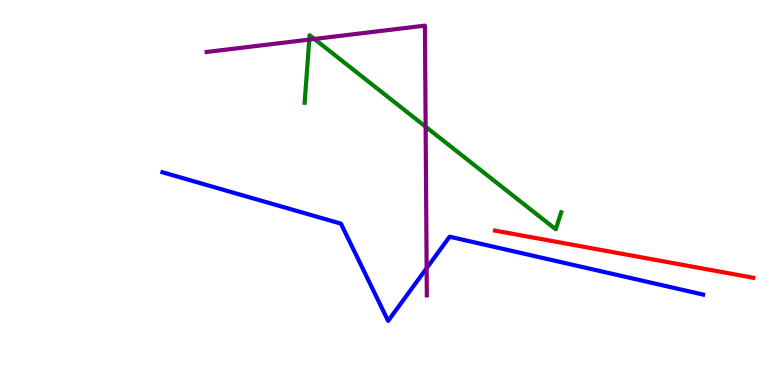[{'lines': ['blue', 'red'], 'intersections': []}, {'lines': ['green', 'red'], 'intersections': []}, {'lines': ['purple', 'red'], 'intersections': []}, {'lines': ['blue', 'green'], 'intersections': []}, {'lines': ['blue', 'purple'], 'intersections': [{'x': 5.5, 'y': 3.03}]}, {'lines': ['green', 'purple'], 'intersections': [{'x': 3.99, 'y': 8.97}, {'x': 4.06, 'y': 8.99}, {'x': 5.49, 'y': 6.71}]}]